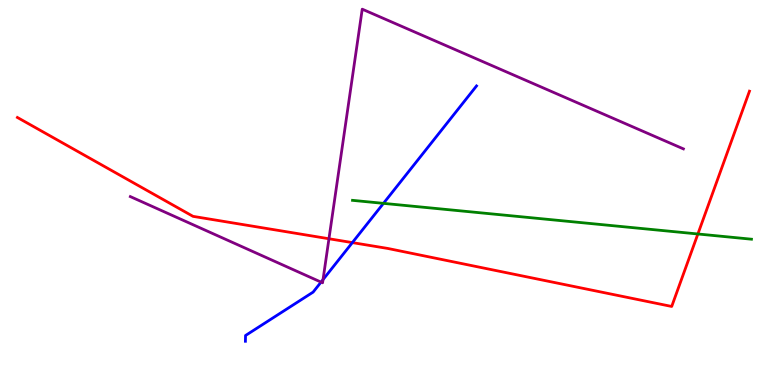[{'lines': ['blue', 'red'], 'intersections': [{'x': 4.55, 'y': 3.7}]}, {'lines': ['green', 'red'], 'intersections': [{'x': 9.0, 'y': 3.92}]}, {'lines': ['purple', 'red'], 'intersections': [{'x': 4.24, 'y': 3.8}]}, {'lines': ['blue', 'green'], 'intersections': [{'x': 4.95, 'y': 4.72}]}, {'lines': ['blue', 'purple'], 'intersections': [{'x': 4.14, 'y': 2.67}, {'x': 4.17, 'y': 2.74}]}, {'lines': ['green', 'purple'], 'intersections': []}]